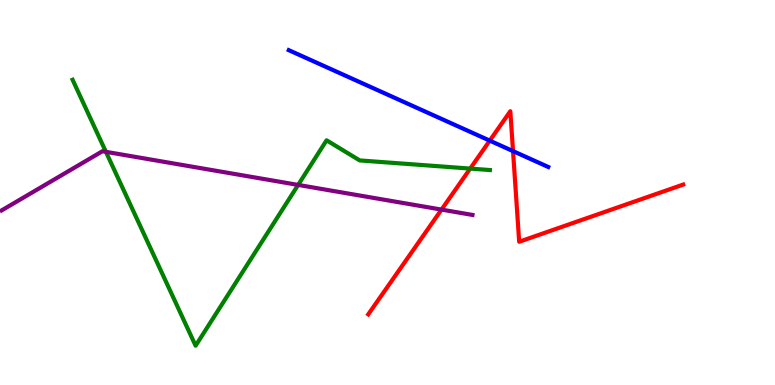[{'lines': ['blue', 'red'], 'intersections': [{'x': 6.32, 'y': 6.35}, {'x': 6.62, 'y': 6.07}]}, {'lines': ['green', 'red'], 'intersections': [{'x': 6.07, 'y': 5.62}]}, {'lines': ['purple', 'red'], 'intersections': [{'x': 5.7, 'y': 4.56}]}, {'lines': ['blue', 'green'], 'intersections': []}, {'lines': ['blue', 'purple'], 'intersections': []}, {'lines': ['green', 'purple'], 'intersections': [{'x': 1.37, 'y': 6.06}, {'x': 3.85, 'y': 5.2}]}]